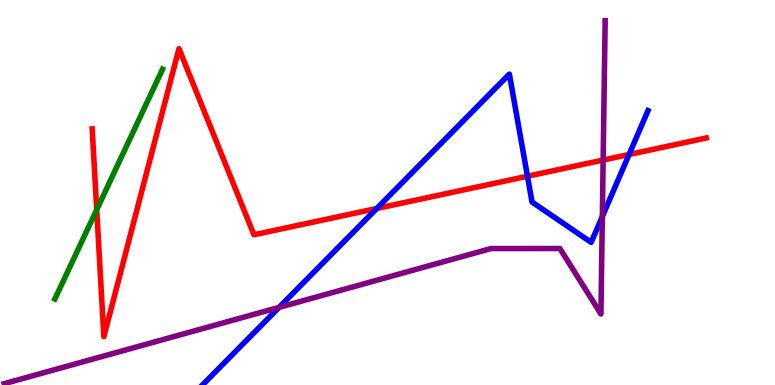[{'lines': ['blue', 'red'], 'intersections': [{'x': 4.86, 'y': 4.58}, {'x': 6.81, 'y': 5.42}, {'x': 8.12, 'y': 5.99}]}, {'lines': ['green', 'red'], 'intersections': [{'x': 1.25, 'y': 4.55}]}, {'lines': ['purple', 'red'], 'intersections': [{'x': 7.78, 'y': 5.84}]}, {'lines': ['blue', 'green'], 'intersections': []}, {'lines': ['blue', 'purple'], 'intersections': [{'x': 3.6, 'y': 2.02}, {'x': 7.77, 'y': 4.38}]}, {'lines': ['green', 'purple'], 'intersections': []}]